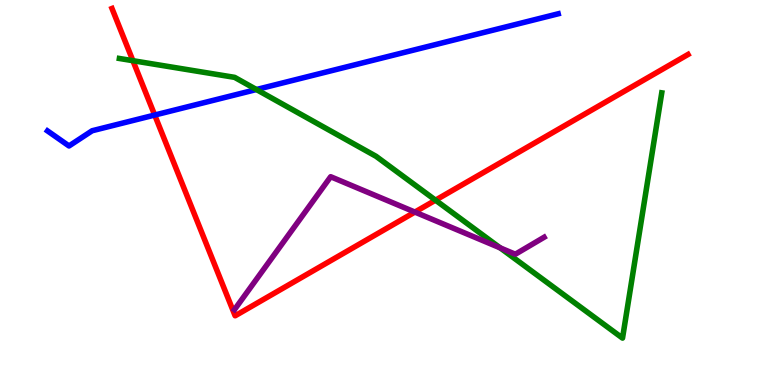[{'lines': ['blue', 'red'], 'intersections': [{'x': 2.0, 'y': 7.01}]}, {'lines': ['green', 'red'], 'intersections': [{'x': 1.71, 'y': 8.42}, {'x': 5.62, 'y': 4.8}]}, {'lines': ['purple', 'red'], 'intersections': [{'x': 5.35, 'y': 4.49}]}, {'lines': ['blue', 'green'], 'intersections': [{'x': 3.31, 'y': 7.67}]}, {'lines': ['blue', 'purple'], 'intersections': []}, {'lines': ['green', 'purple'], 'intersections': [{'x': 6.45, 'y': 3.56}]}]